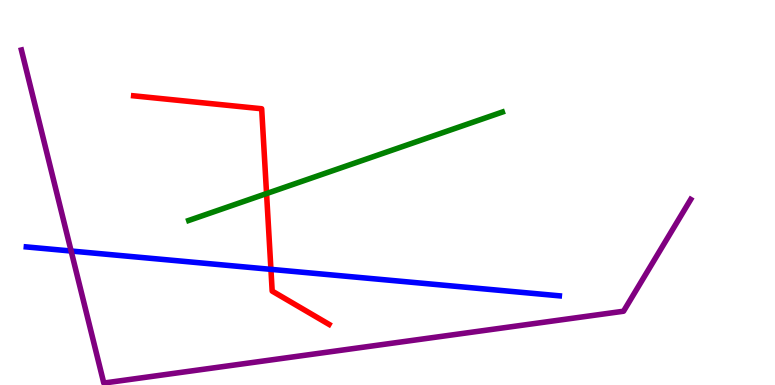[{'lines': ['blue', 'red'], 'intersections': [{'x': 3.5, 'y': 3.0}]}, {'lines': ['green', 'red'], 'intersections': [{'x': 3.44, 'y': 4.97}]}, {'lines': ['purple', 'red'], 'intersections': []}, {'lines': ['blue', 'green'], 'intersections': []}, {'lines': ['blue', 'purple'], 'intersections': [{'x': 0.918, 'y': 3.48}]}, {'lines': ['green', 'purple'], 'intersections': []}]